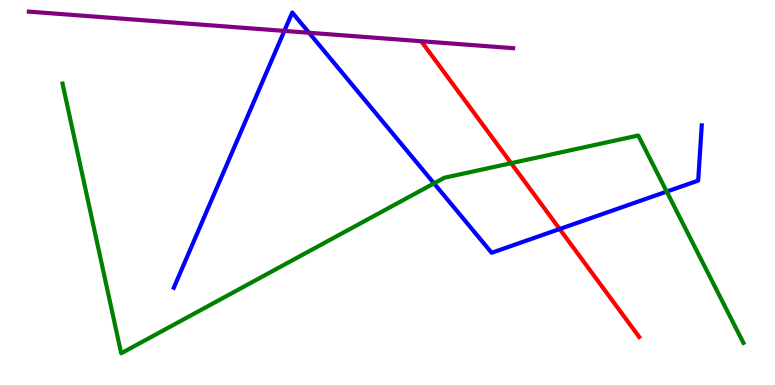[{'lines': ['blue', 'red'], 'intersections': [{'x': 7.22, 'y': 4.05}]}, {'lines': ['green', 'red'], 'intersections': [{'x': 6.6, 'y': 5.76}]}, {'lines': ['purple', 'red'], 'intersections': []}, {'lines': ['blue', 'green'], 'intersections': [{'x': 5.6, 'y': 5.24}, {'x': 8.6, 'y': 5.02}]}, {'lines': ['blue', 'purple'], 'intersections': [{'x': 3.67, 'y': 9.2}, {'x': 3.99, 'y': 9.15}]}, {'lines': ['green', 'purple'], 'intersections': []}]